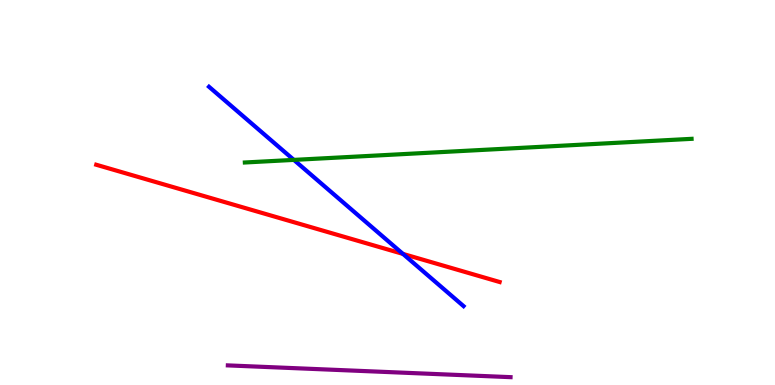[{'lines': ['blue', 'red'], 'intersections': [{'x': 5.2, 'y': 3.4}]}, {'lines': ['green', 'red'], 'intersections': []}, {'lines': ['purple', 'red'], 'intersections': []}, {'lines': ['blue', 'green'], 'intersections': [{'x': 3.79, 'y': 5.85}]}, {'lines': ['blue', 'purple'], 'intersections': []}, {'lines': ['green', 'purple'], 'intersections': []}]